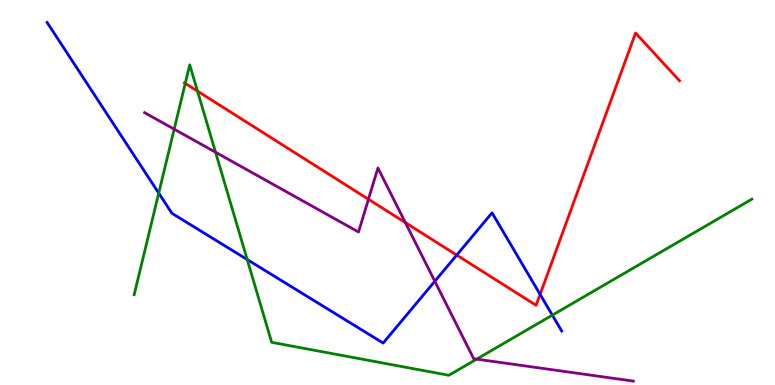[{'lines': ['blue', 'red'], 'intersections': [{'x': 5.89, 'y': 3.37}, {'x': 6.97, 'y': 2.35}]}, {'lines': ['green', 'red'], 'intersections': [{'x': 2.39, 'y': 7.83}, {'x': 2.55, 'y': 7.63}]}, {'lines': ['purple', 'red'], 'intersections': [{'x': 4.75, 'y': 4.82}, {'x': 5.23, 'y': 4.22}]}, {'lines': ['blue', 'green'], 'intersections': [{'x': 2.05, 'y': 4.98}, {'x': 3.19, 'y': 3.26}, {'x': 7.13, 'y': 1.81}]}, {'lines': ['blue', 'purple'], 'intersections': [{'x': 5.61, 'y': 2.69}]}, {'lines': ['green', 'purple'], 'intersections': [{'x': 2.25, 'y': 6.65}, {'x': 2.78, 'y': 6.05}, {'x': 6.15, 'y': 0.672}]}]